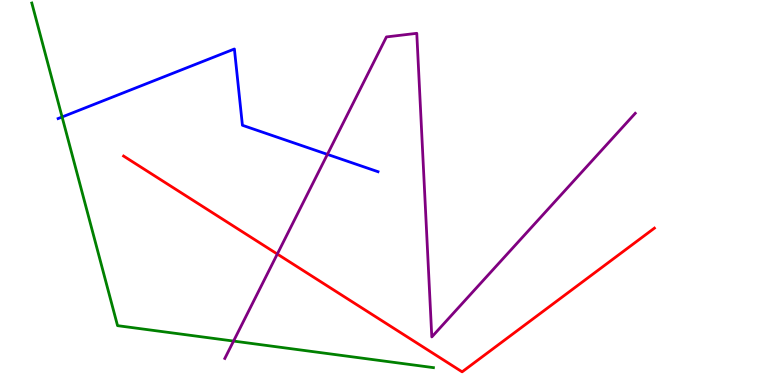[{'lines': ['blue', 'red'], 'intersections': []}, {'lines': ['green', 'red'], 'intersections': []}, {'lines': ['purple', 'red'], 'intersections': [{'x': 3.58, 'y': 3.4}]}, {'lines': ['blue', 'green'], 'intersections': [{'x': 0.801, 'y': 6.96}]}, {'lines': ['blue', 'purple'], 'intersections': [{'x': 4.22, 'y': 5.99}]}, {'lines': ['green', 'purple'], 'intersections': [{'x': 3.01, 'y': 1.14}]}]